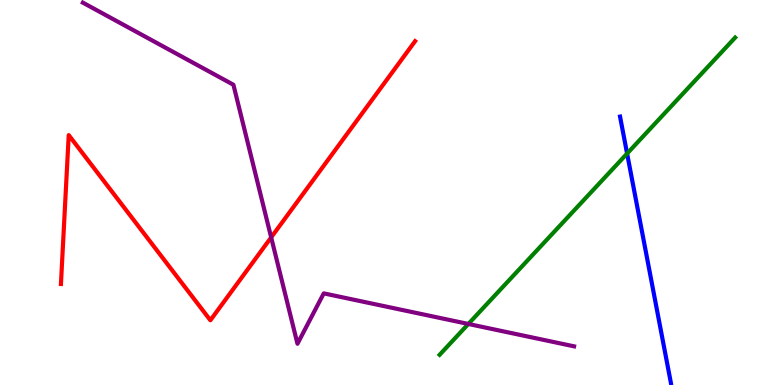[{'lines': ['blue', 'red'], 'intersections': []}, {'lines': ['green', 'red'], 'intersections': []}, {'lines': ['purple', 'red'], 'intersections': [{'x': 3.5, 'y': 3.83}]}, {'lines': ['blue', 'green'], 'intersections': [{'x': 8.09, 'y': 6.01}]}, {'lines': ['blue', 'purple'], 'intersections': []}, {'lines': ['green', 'purple'], 'intersections': [{'x': 6.04, 'y': 1.59}]}]